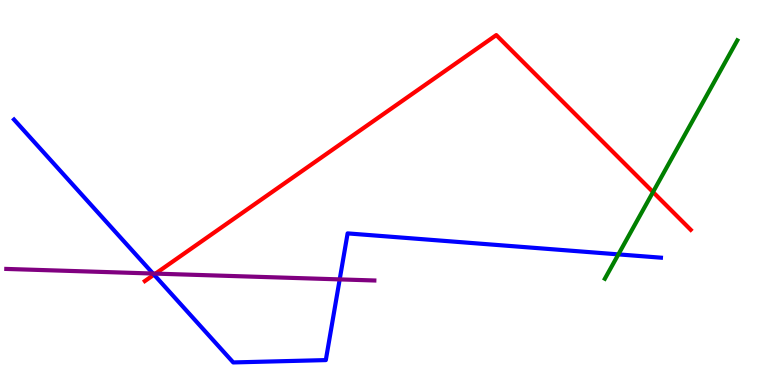[{'lines': ['blue', 'red'], 'intersections': [{'x': 1.99, 'y': 2.87}]}, {'lines': ['green', 'red'], 'intersections': [{'x': 8.43, 'y': 5.01}]}, {'lines': ['purple', 'red'], 'intersections': [{'x': 2.01, 'y': 2.89}]}, {'lines': ['blue', 'green'], 'intersections': [{'x': 7.98, 'y': 3.39}]}, {'lines': ['blue', 'purple'], 'intersections': [{'x': 1.97, 'y': 2.9}, {'x': 4.38, 'y': 2.74}]}, {'lines': ['green', 'purple'], 'intersections': []}]